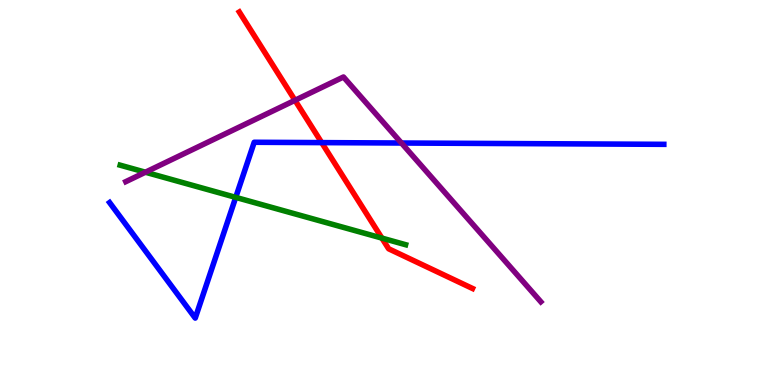[{'lines': ['blue', 'red'], 'intersections': [{'x': 4.15, 'y': 6.3}]}, {'lines': ['green', 'red'], 'intersections': [{'x': 4.93, 'y': 3.82}]}, {'lines': ['purple', 'red'], 'intersections': [{'x': 3.81, 'y': 7.39}]}, {'lines': ['blue', 'green'], 'intersections': [{'x': 3.04, 'y': 4.87}]}, {'lines': ['blue', 'purple'], 'intersections': [{'x': 5.18, 'y': 6.29}]}, {'lines': ['green', 'purple'], 'intersections': [{'x': 1.88, 'y': 5.53}]}]